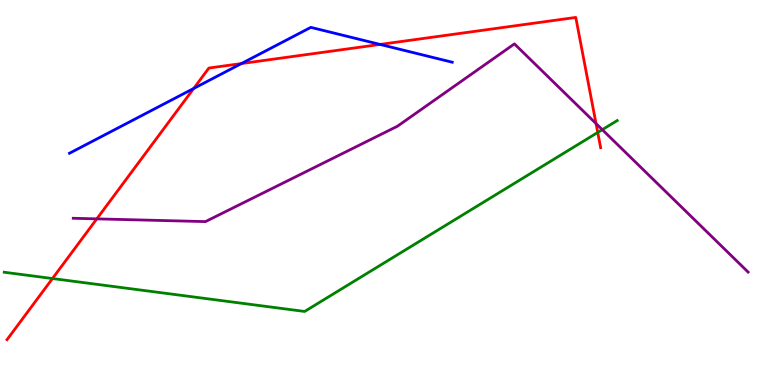[{'lines': ['blue', 'red'], 'intersections': [{'x': 2.5, 'y': 7.7}, {'x': 3.12, 'y': 8.35}, {'x': 4.9, 'y': 8.85}]}, {'lines': ['green', 'red'], 'intersections': [{'x': 0.677, 'y': 2.77}, {'x': 7.71, 'y': 6.56}]}, {'lines': ['purple', 'red'], 'intersections': [{'x': 1.25, 'y': 4.32}, {'x': 7.69, 'y': 6.79}]}, {'lines': ['blue', 'green'], 'intersections': []}, {'lines': ['blue', 'purple'], 'intersections': []}, {'lines': ['green', 'purple'], 'intersections': [{'x': 7.77, 'y': 6.63}]}]